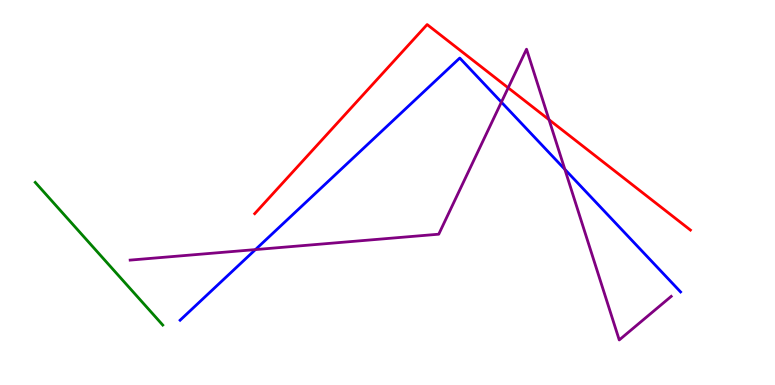[{'lines': ['blue', 'red'], 'intersections': []}, {'lines': ['green', 'red'], 'intersections': []}, {'lines': ['purple', 'red'], 'intersections': [{'x': 6.56, 'y': 7.72}, {'x': 7.08, 'y': 6.89}]}, {'lines': ['blue', 'green'], 'intersections': []}, {'lines': ['blue', 'purple'], 'intersections': [{'x': 3.3, 'y': 3.52}, {'x': 6.47, 'y': 7.35}, {'x': 7.29, 'y': 5.6}]}, {'lines': ['green', 'purple'], 'intersections': []}]